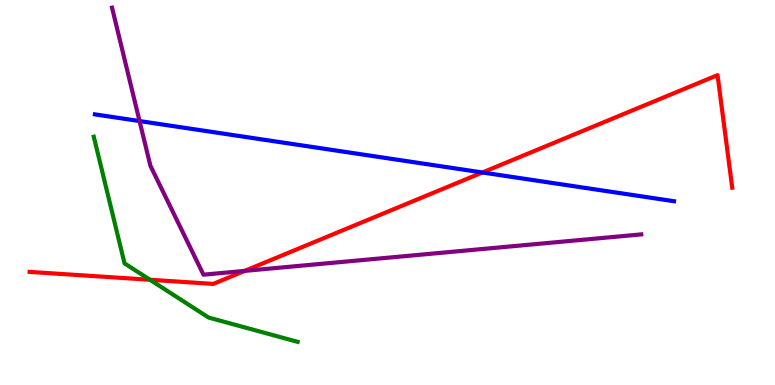[{'lines': ['blue', 'red'], 'intersections': [{'x': 6.22, 'y': 5.52}]}, {'lines': ['green', 'red'], 'intersections': [{'x': 1.94, 'y': 2.73}]}, {'lines': ['purple', 'red'], 'intersections': [{'x': 3.16, 'y': 2.96}]}, {'lines': ['blue', 'green'], 'intersections': []}, {'lines': ['blue', 'purple'], 'intersections': [{'x': 1.8, 'y': 6.86}]}, {'lines': ['green', 'purple'], 'intersections': []}]